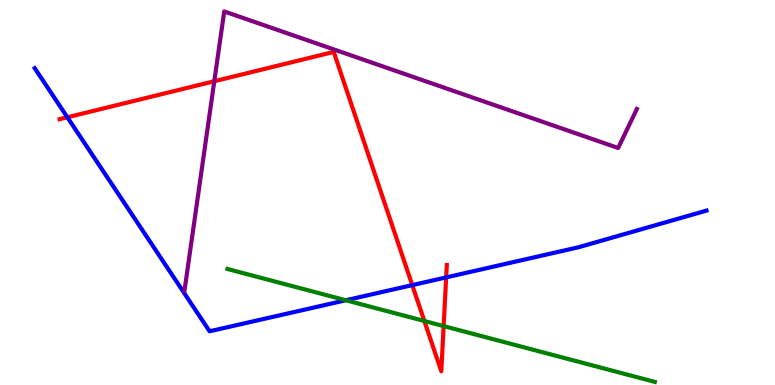[{'lines': ['blue', 'red'], 'intersections': [{'x': 0.869, 'y': 6.95}, {'x': 5.32, 'y': 2.59}, {'x': 5.76, 'y': 2.79}]}, {'lines': ['green', 'red'], 'intersections': [{'x': 5.48, 'y': 1.66}, {'x': 5.72, 'y': 1.53}]}, {'lines': ['purple', 'red'], 'intersections': [{'x': 2.77, 'y': 7.89}]}, {'lines': ['blue', 'green'], 'intersections': [{'x': 4.46, 'y': 2.2}]}, {'lines': ['blue', 'purple'], 'intersections': []}, {'lines': ['green', 'purple'], 'intersections': []}]